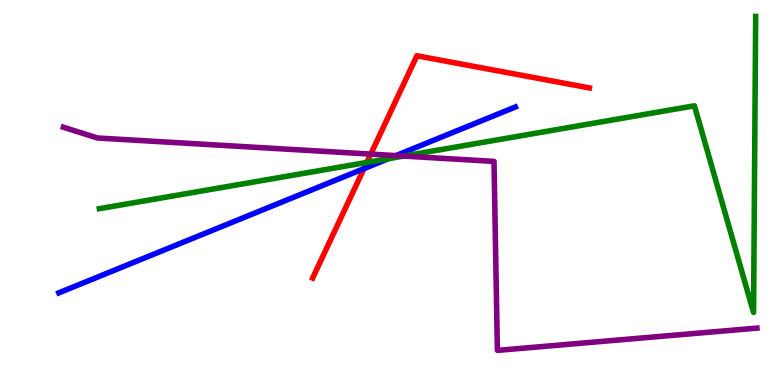[{'lines': ['blue', 'red'], 'intersections': [{'x': 4.7, 'y': 5.62}]}, {'lines': ['green', 'red'], 'intersections': [{'x': 4.73, 'y': 5.78}]}, {'lines': ['purple', 'red'], 'intersections': [{'x': 4.78, 'y': 6.0}]}, {'lines': ['blue', 'green'], 'intersections': [{'x': 5.01, 'y': 5.88}]}, {'lines': ['blue', 'purple'], 'intersections': [{'x': 5.11, 'y': 5.96}]}, {'lines': ['green', 'purple'], 'intersections': [{'x': 5.21, 'y': 5.95}]}]